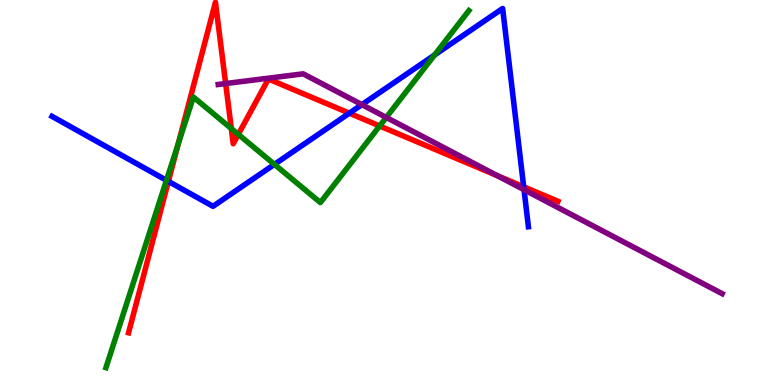[{'lines': ['blue', 'red'], 'intersections': [{'x': 2.17, 'y': 5.29}, {'x': 4.51, 'y': 7.06}, {'x': 6.76, 'y': 5.15}]}, {'lines': ['green', 'red'], 'intersections': [{'x': 2.3, 'y': 6.27}, {'x': 2.98, 'y': 6.66}, {'x': 3.07, 'y': 6.51}, {'x': 4.9, 'y': 6.73}]}, {'lines': ['purple', 'red'], 'intersections': [{'x': 2.91, 'y': 7.83}, {'x': 6.41, 'y': 5.44}]}, {'lines': ['blue', 'green'], 'intersections': [{'x': 2.15, 'y': 5.32}, {'x': 3.54, 'y': 5.73}, {'x': 5.61, 'y': 8.57}]}, {'lines': ['blue', 'purple'], 'intersections': [{'x': 4.67, 'y': 7.28}, {'x': 6.76, 'y': 5.07}]}, {'lines': ['green', 'purple'], 'intersections': [{'x': 4.98, 'y': 6.95}]}]